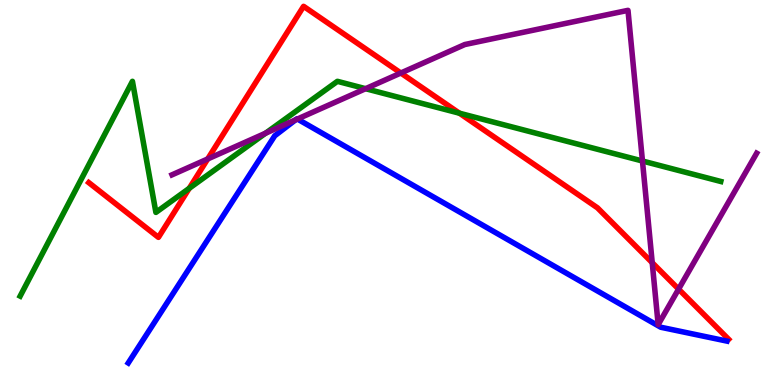[{'lines': ['blue', 'red'], 'intersections': []}, {'lines': ['green', 'red'], 'intersections': [{'x': 2.44, 'y': 5.11}, {'x': 5.93, 'y': 7.06}]}, {'lines': ['purple', 'red'], 'intersections': [{'x': 2.68, 'y': 5.87}, {'x': 5.17, 'y': 8.1}, {'x': 8.42, 'y': 3.18}, {'x': 8.76, 'y': 2.49}]}, {'lines': ['blue', 'green'], 'intersections': []}, {'lines': ['blue', 'purple'], 'intersections': [{'x': 3.81, 'y': 6.89}, {'x': 3.84, 'y': 6.91}]}, {'lines': ['green', 'purple'], 'intersections': [{'x': 3.43, 'y': 6.54}, {'x': 4.72, 'y': 7.7}, {'x': 8.29, 'y': 5.82}]}]